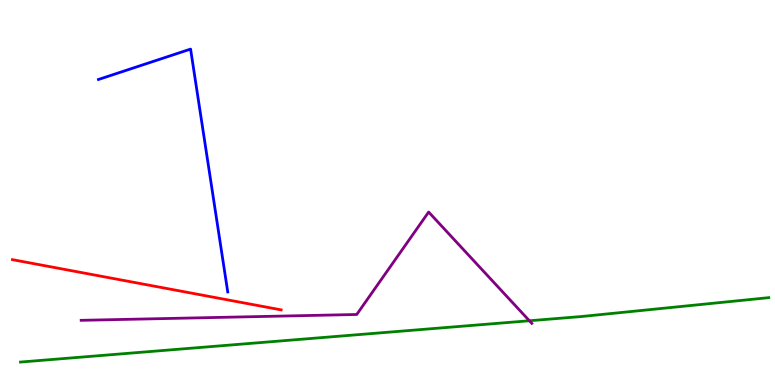[{'lines': ['blue', 'red'], 'intersections': []}, {'lines': ['green', 'red'], 'intersections': []}, {'lines': ['purple', 'red'], 'intersections': []}, {'lines': ['blue', 'green'], 'intersections': []}, {'lines': ['blue', 'purple'], 'intersections': []}, {'lines': ['green', 'purple'], 'intersections': [{'x': 6.83, 'y': 1.67}]}]